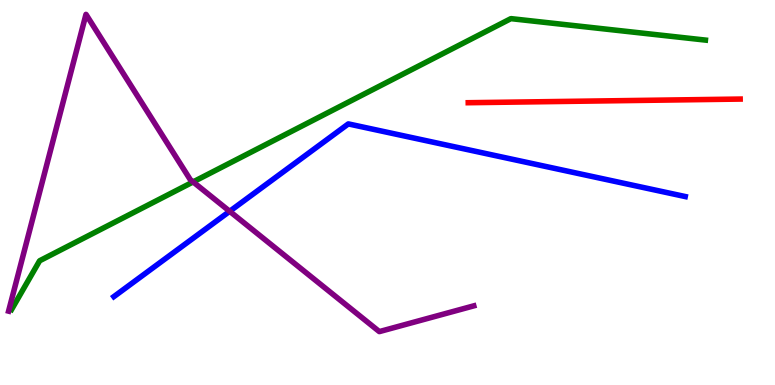[{'lines': ['blue', 'red'], 'intersections': []}, {'lines': ['green', 'red'], 'intersections': []}, {'lines': ['purple', 'red'], 'intersections': []}, {'lines': ['blue', 'green'], 'intersections': []}, {'lines': ['blue', 'purple'], 'intersections': [{'x': 2.96, 'y': 4.51}]}, {'lines': ['green', 'purple'], 'intersections': [{'x': 2.49, 'y': 5.27}]}]